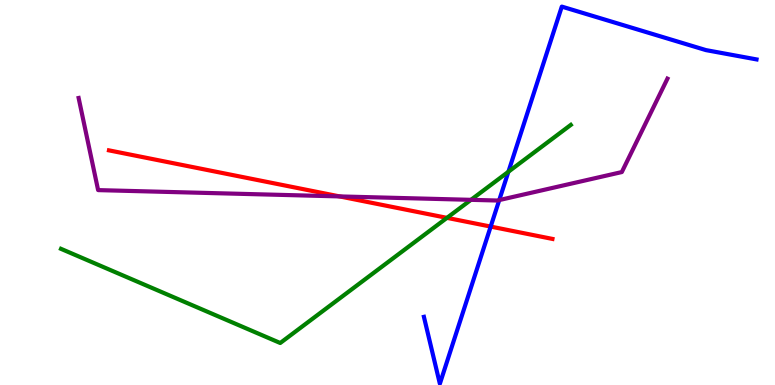[{'lines': ['blue', 'red'], 'intersections': [{'x': 6.33, 'y': 4.11}]}, {'lines': ['green', 'red'], 'intersections': [{'x': 5.77, 'y': 4.34}]}, {'lines': ['purple', 'red'], 'intersections': [{'x': 4.38, 'y': 4.9}]}, {'lines': ['blue', 'green'], 'intersections': [{'x': 6.56, 'y': 5.54}]}, {'lines': ['blue', 'purple'], 'intersections': [{'x': 6.44, 'y': 4.8}]}, {'lines': ['green', 'purple'], 'intersections': [{'x': 6.08, 'y': 4.81}]}]